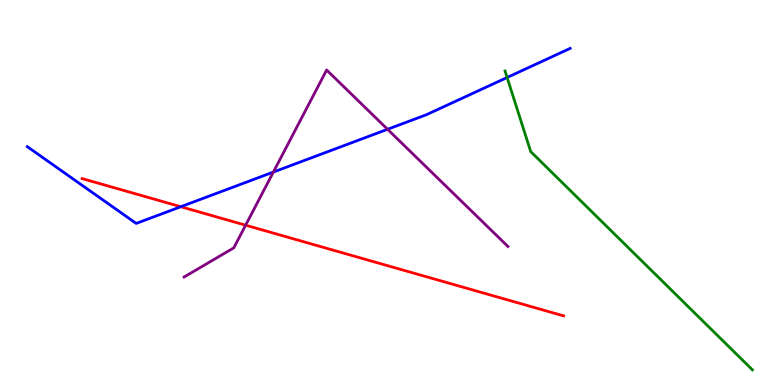[{'lines': ['blue', 'red'], 'intersections': [{'x': 2.33, 'y': 4.63}]}, {'lines': ['green', 'red'], 'intersections': []}, {'lines': ['purple', 'red'], 'intersections': [{'x': 3.17, 'y': 4.15}]}, {'lines': ['blue', 'green'], 'intersections': [{'x': 6.54, 'y': 7.99}]}, {'lines': ['blue', 'purple'], 'intersections': [{'x': 3.53, 'y': 5.53}, {'x': 5.0, 'y': 6.64}]}, {'lines': ['green', 'purple'], 'intersections': []}]